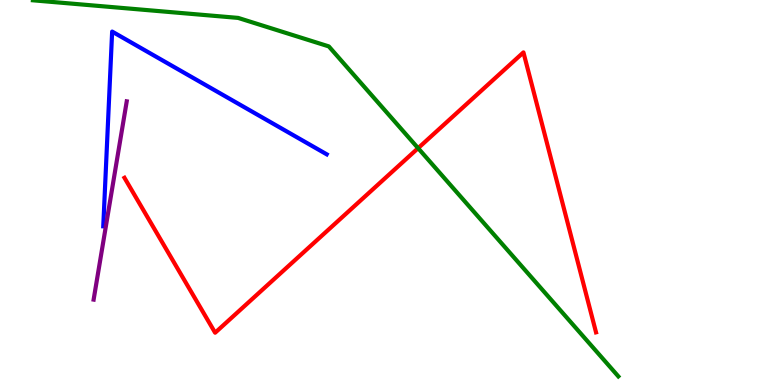[{'lines': ['blue', 'red'], 'intersections': []}, {'lines': ['green', 'red'], 'intersections': [{'x': 5.39, 'y': 6.15}]}, {'lines': ['purple', 'red'], 'intersections': []}, {'lines': ['blue', 'green'], 'intersections': []}, {'lines': ['blue', 'purple'], 'intersections': []}, {'lines': ['green', 'purple'], 'intersections': []}]